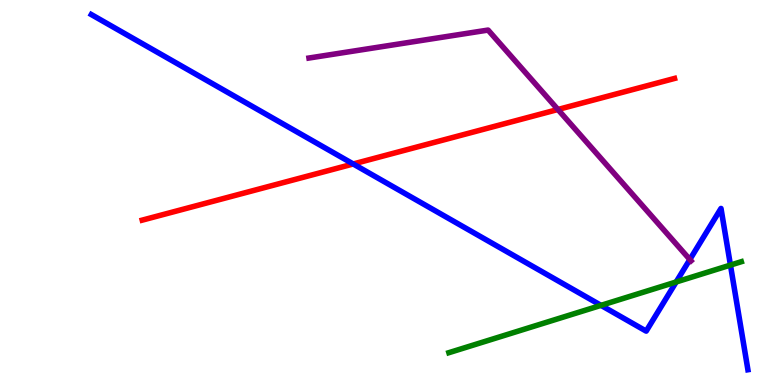[{'lines': ['blue', 'red'], 'intersections': [{'x': 4.56, 'y': 5.74}]}, {'lines': ['green', 'red'], 'intersections': []}, {'lines': ['purple', 'red'], 'intersections': [{'x': 7.2, 'y': 7.16}]}, {'lines': ['blue', 'green'], 'intersections': [{'x': 7.75, 'y': 2.07}, {'x': 8.72, 'y': 2.68}, {'x': 9.43, 'y': 3.11}]}, {'lines': ['blue', 'purple'], 'intersections': [{'x': 8.9, 'y': 3.26}]}, {'lines': ['green', 'purple'], 'intersections': []}]